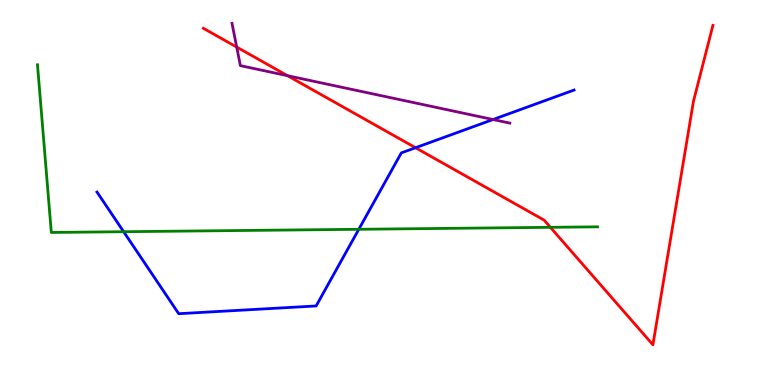[{'lines': ['blue', 'red'], 'intersections': [{'x': 5.36, 'y': 6.16}]}, {'lines': ['green', 'red'], 'intersections': [{'x': 7.1, 'y': 4.1}]}, {'lines': ['purple', 'red'], 'intersections': [{'x': 3.05, 'y': 8.78}, {'x': 3.71, 'y': 8.03}]}, {'lines': ['blue', 'green'], 'intersections': [{'x': 1.6, 'y': 3.98}, {'x': 4.63, 'y': 4.04}]}, {'lines': ['blue', 'purple'], 'intersections': [{'x': 6.36, 'y': 6.9}]}, {'lines': ['green', 'purple'], 'intersections': []}]